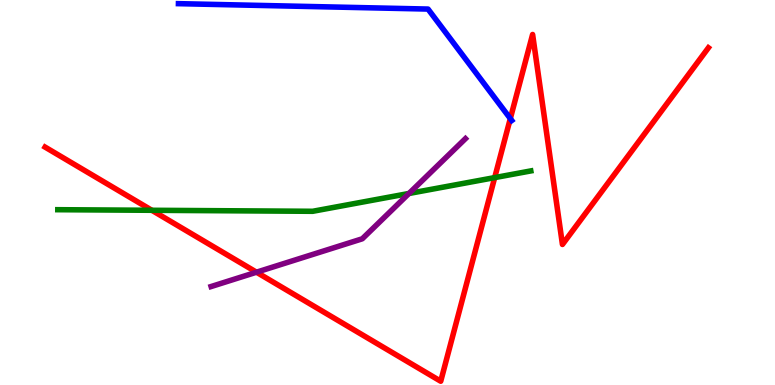[{'lines': ['blue', 'red'], 'intersections': [{'x': 6.58, 'y': 6.92}]}, {'lines': ['green', 'red'], 'intersections': [{'x': 1.96, 'y': 4.54}, {'x': 6.38, 'y': 5.39}]}, {'lines': ['purple', 'red'], 'intersections': [{'x': 3.31, 'y': 2.93}]}, {'lines': ['blue', 'green'], 'intersections': []}, {'lines': ['blue', 'purple'], 'intersections': []}, {'lines': ['green', 'purple'], 'intersections': [{'x': 5.28, 'y': 4.97}]}]